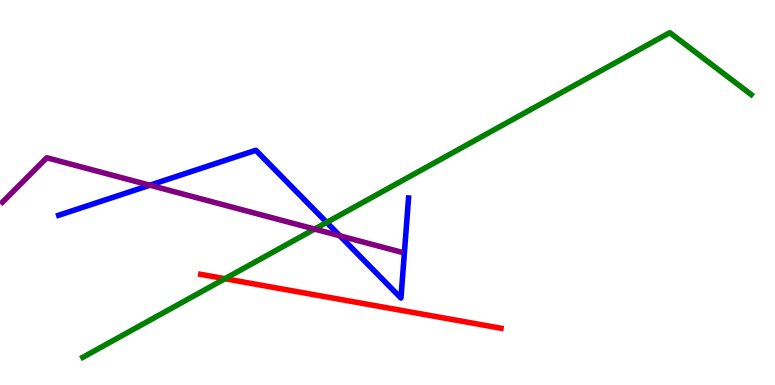[{'lines': ['blue', 'red'], 'intersections': []}, {'lines': ['green', 'red'], 'intersections': [{'x': 2.9, 'y': 2.76}]}, {'lines': ['purple', 'red'], 'intersections': []}, {'lines': ['blue', 'green'], 'intersections': [{'x': 4.22, 'y': 4.22}]}, {'lines': ['blue', 'purple'], 'intersections': [{'x': 1.93, 'y': 5.19}, {'x': 4.38, 'y': 3.88}]}, {'lines': ['green', 'purple'], 'intersections': [{'x': 4.06, 'y': 4.05}]}]